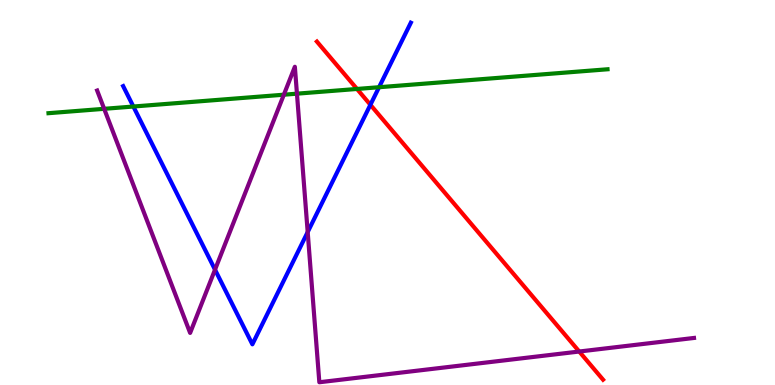[{'lines': ['blue', 'red'], 'intersections': [{'x': 4.78, 'y': 7.28}]}, {'lines': ['green', 'red'], 'intersections': [{'x': 4.61, 'y': 7.69}]}, {'lines': ['purple', 'red'], 'intersections': [{'x': 7.47, 'y': 0.87}]}, {'lines': ['blue', 'green'], 'intersections': [{'x': 1.72, 'y': 7.23}, {'x': 4.89, 'y': 7.73}]}, {'lines': ['blue', 'purple'], 'intersections': [{'x': 2.77, 'y': 3.0}, {'x': 3.97, 'y': 3.97}]}, {'lines': ['green', 'purple'], 'intersections': [{'x': 1.34, 'y': 7.17}, {'x': 3.66, 'y': 7.54}, {'x': 3.83, 'y': 7.57}]}]